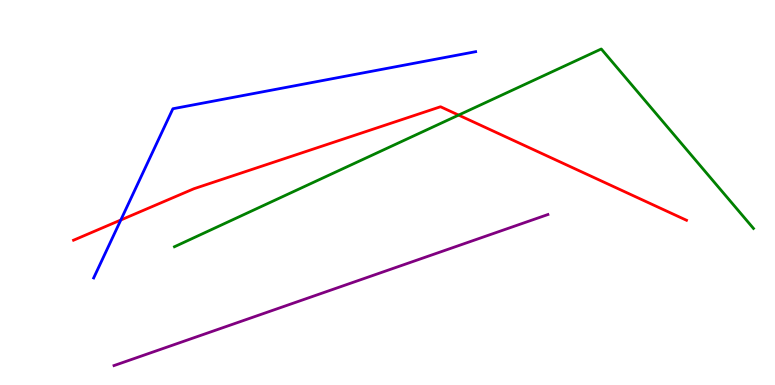[{'lines': ['blue', 'red'], 'intersections': [{'x': 1.56, 'y': 4.29}]}, {'lines': ['green', 'red'], 'intersections': [{'x': 5.92, 'y': 7.01}]}, {'lines': ['purple', 'red'], 'intersections': []}, {'lines': ['blue', 'green'], 'intersections': []}, {'lines': ['blue', 'purple'], 'intersections': []}, {'lines': ['green', 'purple'], 'intersections': []}]